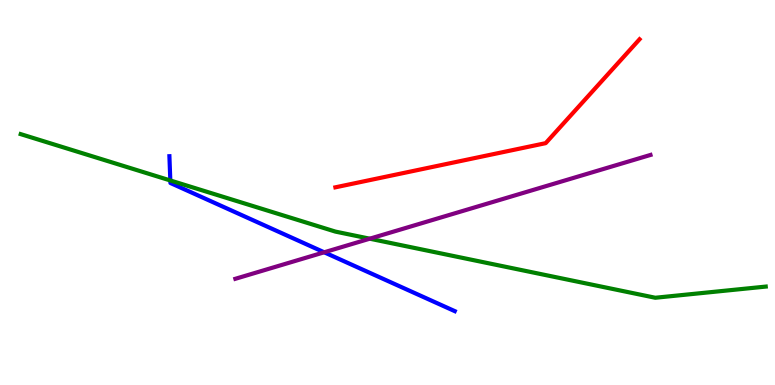[{'lines': ['blue', 'red'], 'intersections': []}, {'lines': ['green', 'red'], 'intersections': []}, {'lines': ['purple', 'red'], 'intersections': []}, {'lines': ['blue', 'green'], 'intersections': [{'x': 2.2, 'y': 5.31}]}, {'lines': ['blue', 'purple'], 'intersections': [{'x': 4.18, 'y': 3.45}]}, {'lines': ['green', 'purple'], 'intersections': [{'x': 4.77, 'y': 3.8}]}]